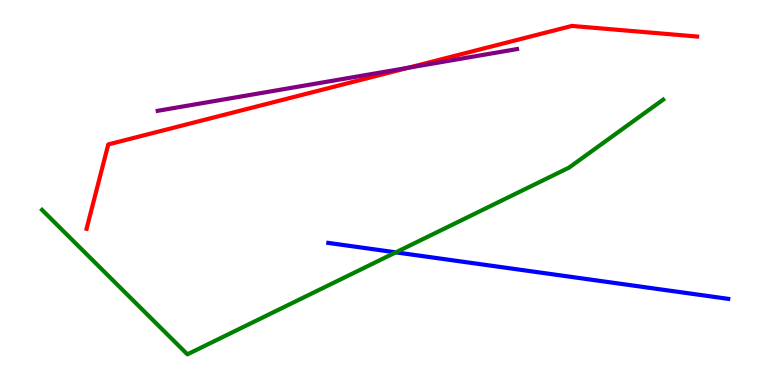[{'lines': ['blue', 'red'], 'intersections': []}, {'lines': ['green', 'red'], 'intersections': []}, {'lines': ['purple', 'red'], 'intersections': [{'x': 5.27, 'y': 8.24}]}, {'lines': ['blue', 'green'], 'intersections': [{'x': 5.11, 'y': 3.45}]}, {'lines': ['blue', 'purple'], 'intersections': []}, {'lines': ['green', 'purple'], 'intersections': []}]